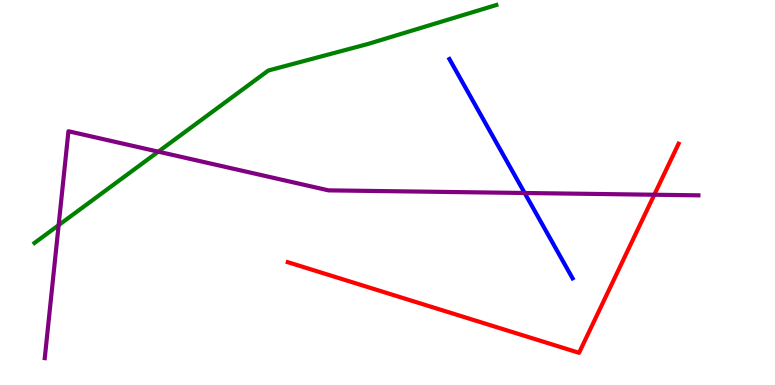[{'lines': ['blue', 'red'], 'intersections': []}, {'lines': ['green', 'red'], 'intersections': []}, {'lines': ['purple', 'red'], 'intersections': [{'x': 8.44, 'y': 4.94}]}, {'lines': ['blue', 'green'], 'intersections': []}, {'lines': ['blue', 'purple'], 'intersections': [{'x': 6.77, 'y': 4.99}]}, {'lines': ['green', 'purple'], 'intersections': [{'x': 0.757, 'y': 4.15}, {'x': 2.04, 'y': 6.06}]}]